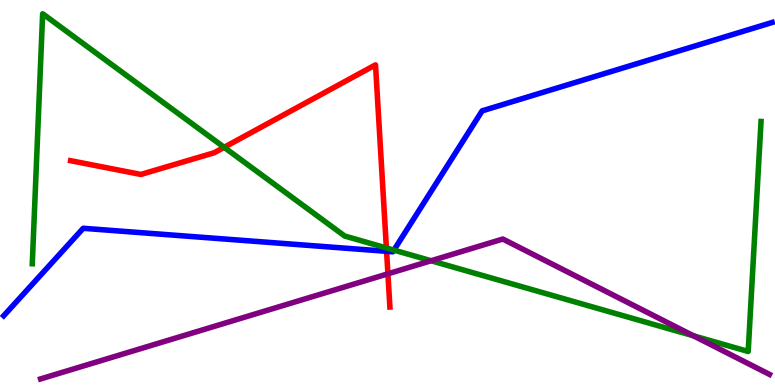[{'lines': ['blue', 'red'], 'intersections': [{'x': 4.99, 'y': 3.47}]}, {'lines': ['green', 'red'], 'intersections': [{'x': 2.89, 'y': 6.17}, {'x': 4.99, 'y': 3.56}]}, {'lines': ['purple', 'red'], 'intersections': [{'x': 5.01, 'y': 2.89}]}, {'lines': ['blue', 'green'], 'intersections': [{'x': 5.08, 'y': 3.5}]}, {'lines': ['blue', 'purple'], 'intersections': []}, {'lines': ['green', 'purple'], 'intersections': [{'x': 5.56, 'y': 3.23}, {'x': 8.95, 'y': 1.28}]}]